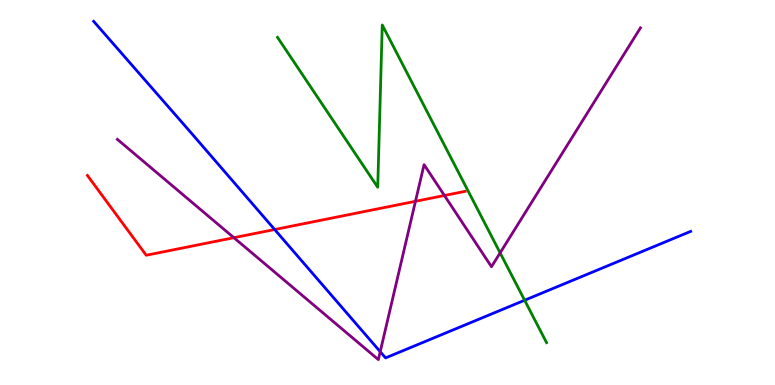[{'lines': ['blue', 'red'], 'intersections': [{'x': 3.54, 'y': 4.04}]}, {'lines': ['green', 'red'], 'intersections': []}, {'lines': ['purple', 'red'], 'intersections': [{'x': 3.02, 'y': 3.83}, {'x': 5.36, 'y': 4.77}, {'x': 5.73, 'y': 4.92}]}, {'lines': ['blue', 'green'], 'intersections': [{'x': 6.77, 'y': 2.2}]}, {'lines': ['blue', 'purple'], 'intersections': [{'x': 4.91, 'y': 0.865}]}, {'lines': ['green', 'purple'], 'intersections': [{'x': 6.45, 'y': 3.43}]}]